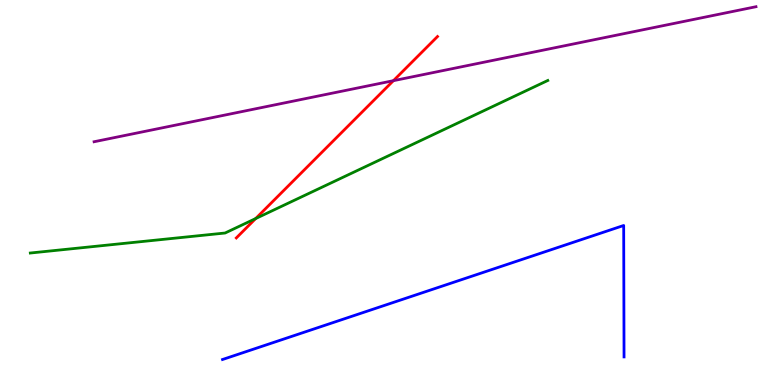[{'lines': ['blue', 'red'], 'intersections': []}, {'lines': ['green', 'red'], 'intersections': [{'x': 3.3, 'y': 4.32}]}, {'lines': ['purple', 'red'], 'intersections': [{'x': 5.08, 'y': 7.9}]}, {'lines': ['blue', 'green'], 'intersections': []}, {'lines': ['blue', 'purple'], 'intersections': []}, {'lines': ['green', 'purple'], 'intersections': []}]